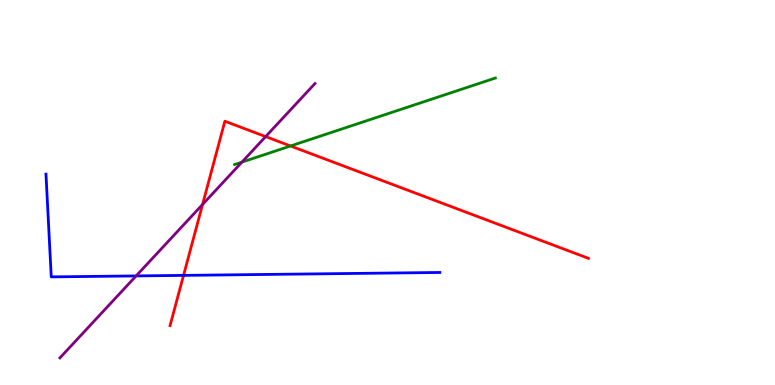[{'lines': ['blue', 'red'], 'intersections': [{'x': 2.37, 'y': 2.85}]}, {'lines': ['green', 'red'], 'intersections': [{'x': 3.75, 'y': 6.21}]}, {'lines': ['purple', 'red'], 'intersections': [{'x': 2.61, 'y': 4.69}, {'x': 3.43, 'y': 6.45}]}, {'lines': ['blue', 'green'], 'intersections': []}, {'lines': ['blue', 'purple'], 'intersections': [{'x': 1.76, 'y': 2.83}]}, {'lines': ['green', 'purple'], 'intersections': [{'x': 3.12, 'y': 5.79}]}]